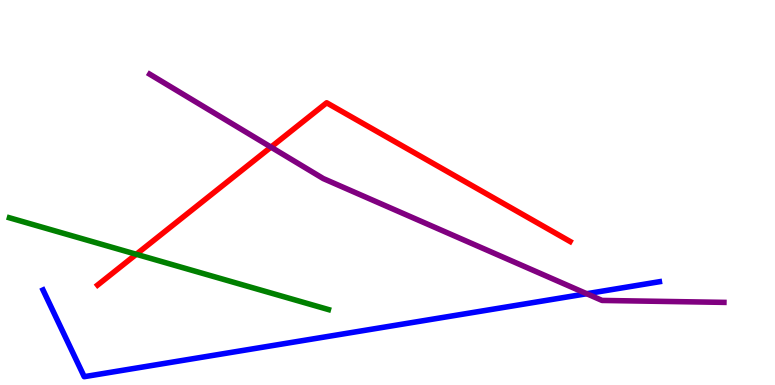[{'lines': ['blue', 'red'], 'intersections': []}, {'lines': ['green', 'red'], 'intersections': [{'x': 1.76, 'y': 3.4}]}, {'lines': ['purple', 'red'], 'intersections': [{'x': 3.5, 'y': 6.18}]}, {'lines': ['blue', 'green'], 'intersections': []}, {'lines': ['blue', 'purple'], 'intersections': [{'x': 7.57, 'y': 2.37}]}, {'lines': ['green', 'purple'], 'intersections': []}]